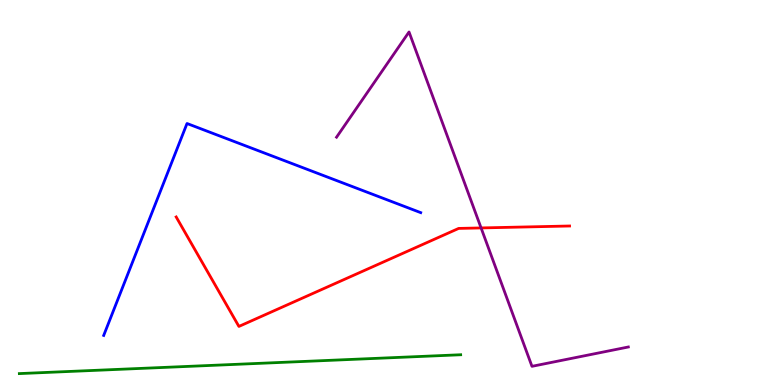[{'lines': ['blue', 'red'], 'intersections': []}, {'lines': ['green', 'red'], 'intersections': []}, {'lines': ['purple', 'red'], 'intersections': [{'x': 6.21, 'y': 4.08}]}, {'lines': ['blue', 'green'], 'intersections': []}, {'lines': ['blue', 'purple'], 'intersections': []}, {'lines': ['green', 'purple'], 'intersections': []}]